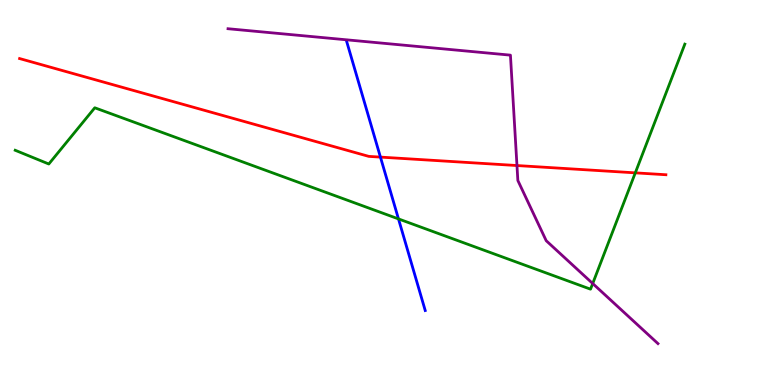[{'lines': ['blue', 'red'], 'intersections': [{'x': 4.91, 'y': 5.92}]}, {'lines': ['green', 'red'], 'intersections': [{'x': 8.2, 'y': 5.51}]}, {'lines': ['purple', 'red'], 'intersections': [{'x': 6.67, 'y': 5.7}]}, {'lines': ['blue', 'green'], 'intersections': [{'x': 5.14, 'y': 4.31}]}, {'lines': ['blue', 'purple'], 'intersections': []}, {'lines': ['green', 'purple'], 'intersections': [{'x': 7.65, 'y': 2.64}]}]